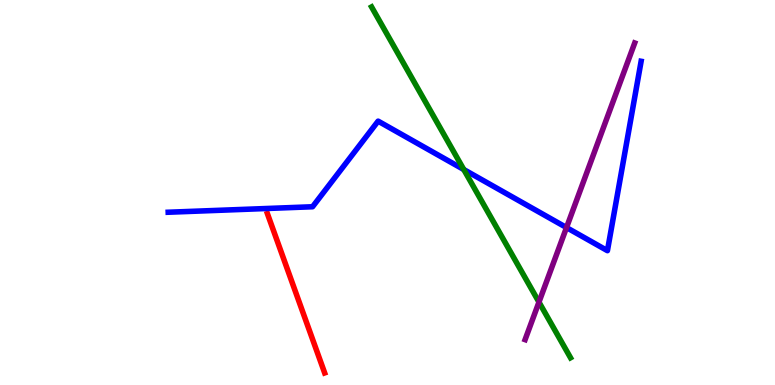[{'lines': ['blue', 'red'], 'intersections': []}, {'lines': ['green', 'red'], 'intersections': []}, {'lines': ['purple', 'red'], 'intersections': []}, {'lines': ['blue', 'green'], 'intersections': [{'x': 5.98, 'y': 5.6}]}, {'lines': ['blue', 'purple'], 'intersections': [{'x': 7.31, 'y': 4.09}]}, {'lines': ['green', 'purple'], 'intersections': [{'x': 6.95, 'y': 2.15}]}]